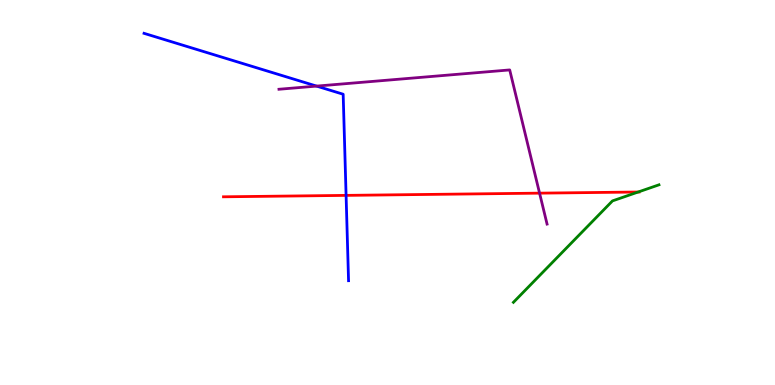[{'lines': ['blue', 'red'], 'intersections': [{'x': 4.47, 'y': 4.93}]}, {'lines': ['green', 'red'], 'intersections': [{'x': 8.23, 'y': 5.01}]}, {'lines': ['purple', 'red'], 'intersections': [{'x': 6.96, 'y': 4.98}]}, {'lines': ['blue', 'green'], 'intersections': []}, {'lines': ['blue', 'purple'], 'intersections': [{'x': 4.09, 'y': 7.76}]}, {'lines': ['green', 'purple'], 'intersections': []}]